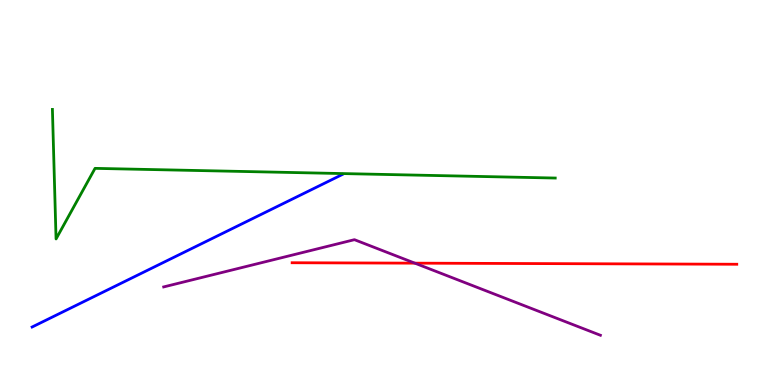[{'lines': ['blue', 'red'], 'intersections': []}, {'lines': ['green', 'red'], 'intersections': []}, {'lines': ['purple', 'red'], 'intersections': [{'x': 5.35, 'y': 3.16}]}, {'lines': ['blue', 'green'], 'intersections': []}, {'lines': ['blue', 'purple'], 'intersections': []}, {'lines': ['green', 'purple'], 'intersections': []}]